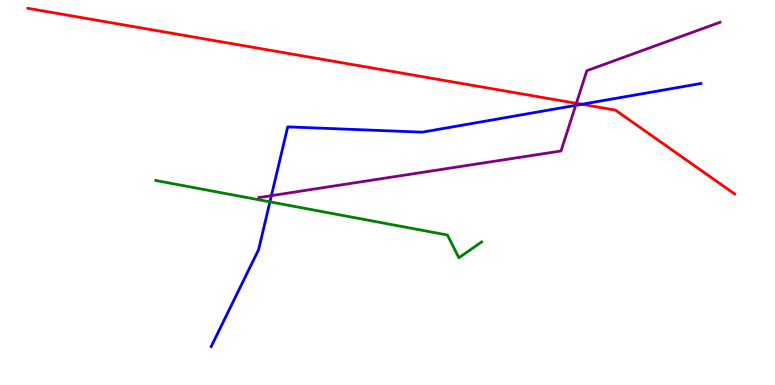[{'lines': ['blue', 'red'], 'intersections': [{'x': 7.51, 'y': 7.29}]}, {'lines': ['green', 'red'], 'intersections': []}, {'lines': ['purple', 'red'], 'intersections': [{'x': 7.44, 'y': 7.32}]}, {'lines': ['blue', 'green'], 'intersections': [{'x': 3.48, 'y': 4.76}]}, {'lines': ['blue', 'purple'], 'intersections': [{'x': 3.5, 'y': 4.92}, {'x': 7.43, 'y': 7.26}]}, {'lines': ['green', 'purple'], 'intersections': []}]